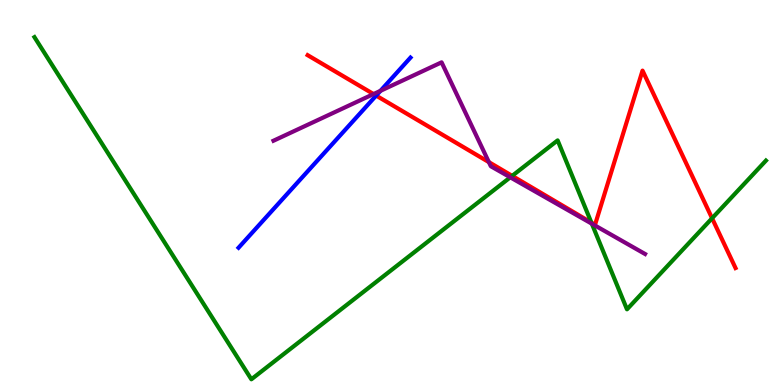[{'lines': ['blue', 'red'], 'intersections': [{'x': 4.85, 'y': 7.52}]}, {'lines': ['green', 'red'], 'intersections': [{'x': 6.61, 'y': 5.43}, {'x': 7.63, 'y': 4.22}, {'x': 9.19, 'y': 4.33}]}, {'lines': ['purple', 'red'], 'intersections': [{'x': 4.82, 'y': 7.56}, {'x': 6.31, 'y': 5.79}]}, {'lines': ['blue', 'green'], 'intersections': []}, {'lines': ['blue', 'purple'], 'intersections': [{'x': 4.91, 'y': 7.64}]}, {'lines': ['green', 'purple'], 'intersections': [{'x': 6.58, 'y': 5.39}, {'x': 7.64, 'y': 4.19}]}]